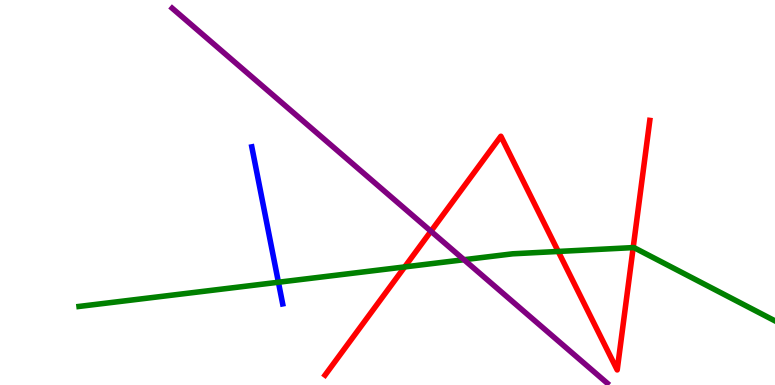[{'lines': ['blue', 'red'], 'intersections': []}, {'lines': ['green', 'red'], 'intersections': [{'x': 5.22, 'y': 3.07}, {'x': 7.2, 'y': 3.47}, {'x': 8.17, 'y': 3.57}]}, {'lines': ['purple', 'red'], 'intersections': [{'x': 5.56, 'y': 3.99}]}, {'lines': ['blue', 'green'], 'intersections': [{'x': 3.59, 'y': 2.67}]}, {'lines': ['blue', 'purple'], 'intersections': []}, {'lines': ['green', 'purple'], 'intersections': [{'x': 5.99, 'y': 3.25}]}]